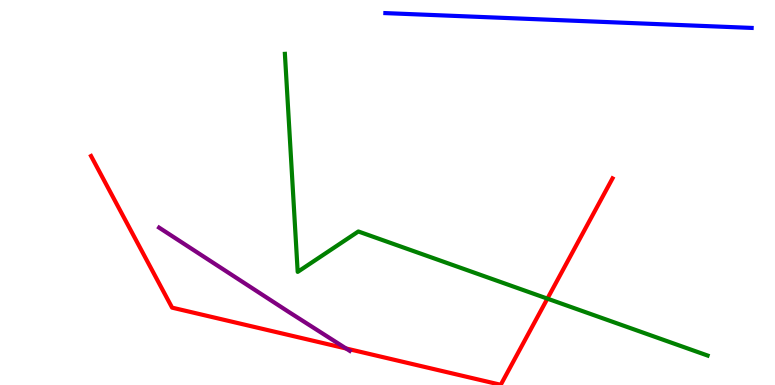[{'lines': ['blue', 'red'], 'intersections': []}, {'lines': ['green', 'red'], 'intersections': [{'x': 7.06, 'y': 2.24}]}, {'lines': ['purple', 'red'], 'intersections': [{'x': 4.47, 'y': 0.948}]}, {'lines': ['blue', 'green'], 'intersections': []}, {'lines': ['blue', 'purple'], 'intersections': []}, {'lines': ['green', 'purple'], 'intersections': []}]